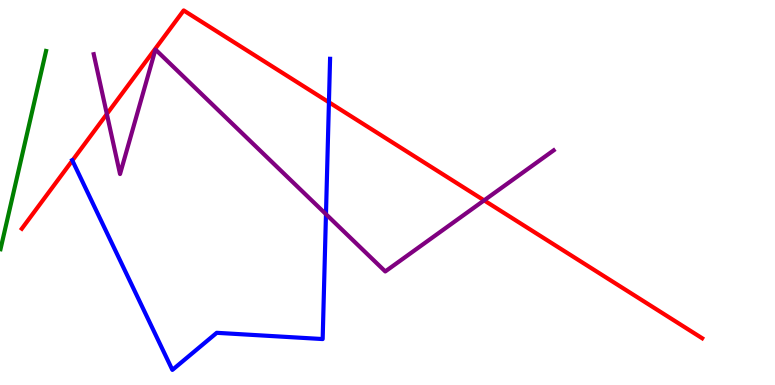[{'lines': ['blue', 'red'], 'intersections': [{'x': 0.934, 'y': 5.83}, {'x': 4.24, 'y': 7.34}]}, {'lines': ['green', 'red'], 'intersections': []}, {'lines': ['purple', 'red'], 'intersections': [{'x': 1.38, 'y': 7.04}, {'x': 6.25, 'y': 4.8}]}, {'lines': ['blue', 'green'], 'intersections': []}, {'lines': ['blue', 'purple'], 'intersections': [{'x': 4.21, 'y': 4.44}]}, {'lines': ['green', 'purple'], 'intersections': []}]